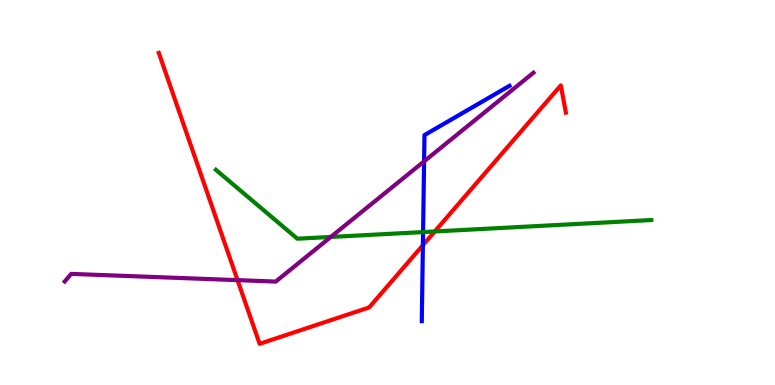[{'lines': ['blue', 'red'], 'intersections': [{'x': 5.46, 'y': 3.63}]}, {'lines': ['green', 'red'], 'intersections': [{'x': 5.61, 'y': 3.99}]}, {'lines': ['purple', 'red'], 'intersections': [{'x': 3.07, 'y': 2.72}]}, {'lines': ['blue', 'green'], 'intersections': [{'x': 5.46, 'y': 3.97}]}, {'lines': ['blue', 'purple'], 'intersections': [{'x': 5.47, 'y': 5.81}]}, {'lines': ['green', 'purple'], 'intersections': [{'x': 4.27, 'y': 3.85}]}]